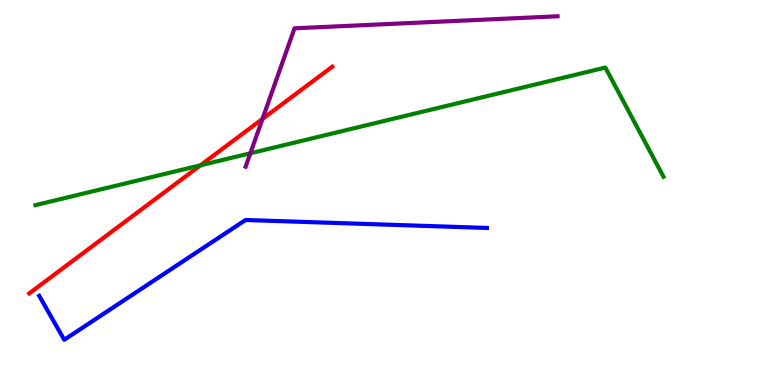[{'lines': ['blue', 'red'], 'intersections': []}, {'lines': ['green', 'red'], 'intersections': [{'x': 2.59, 'y': 5.71}]}, {'lines': ['purple', 'red'], 'intersections': [{'x': 3.39, 'y': 6.91}]}, {'lines': ['blue', 'green'], 'intersections': []}, {'lines': ['blue', 'purple'], 'intersections': []}, {'lines': ['green', 'purple'], 'intersections': [{'x': 3.23, 'y': 6.02}]}]